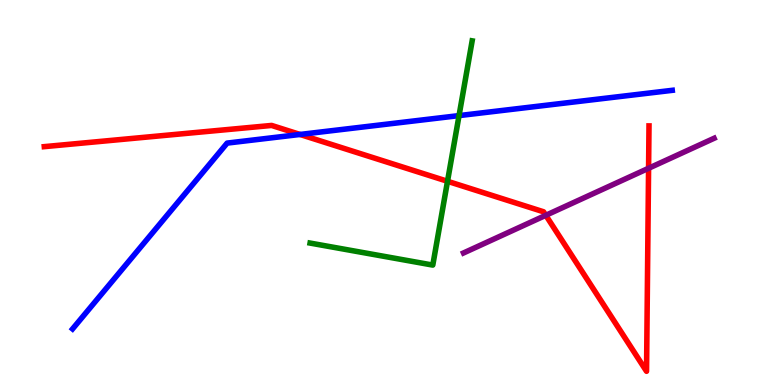[{'lines': ['blue', 'red'], 'intersections': [{'x': 3.87, 'y': 6.51}]}, {'lines': ['green', 'red'], 'intersections': [{'x': 5.77, 'y': 5.29}]}, {'lines': ['purple', 'red'], 'intersections': [{'x': 7.04, 'y': 4.41}, {'x': 8.37, 'y': 5.63}]}, {'lines': ['blue', 'green'], 'intersections': [{'x': 5.92, 'y': 7.0}]}, {'lines': ['blue', 'purple'], 'intersections': []}, {'lines': ['green', 'purple'], 'intersections': []}]